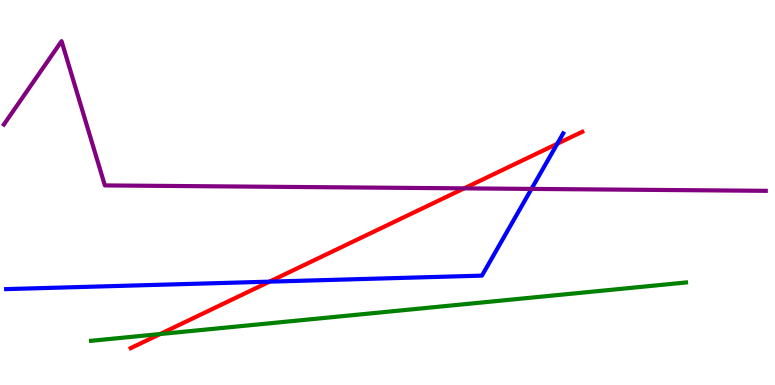[{'lines': ['blue', 'red'], 'intersections': [{'x': 3.48, 'y': 2.68}, {'x': 7.19, 'y': 6.27}]}, {'lines': ['green', 'red'], 'intersections': [{'x': 2.07, 'y': 1.32}]}, {'lines': ['purple', 'red'], 'intersections': [{'x': 5.99, 'y': 5.11}]}, {'lines': ['blue', 'green'], 'intersections': []}, {'lines': ['blue', 'purple'], 'intersections': [{'x': 6.86, 'y': 5.09}]}, {'lines': ['green', 'purple'], 'intersections': []}]